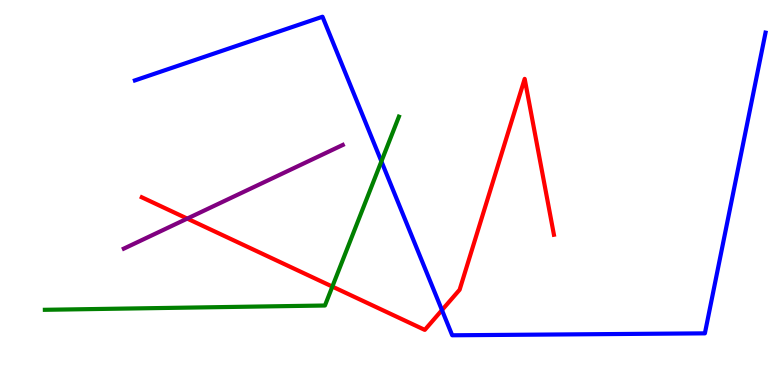[{'lines': ['blue', 'red'], 'intersections': [{'x': 5.7, 'y': 1.95}]}, {'lines': ['green', 'red'], 'intersections': [{'x': 4.29, 'y': 2.56}]}, {'lines': ['purple', 'red'], 'intersections': [{'x': 2.42, 'y': 4.32}]}, {'lines': ['blue', 'green'], 'intersections': [{'x': 4.92, 'y': 5.81}]}, {'lines': ['blue', 'purple'], 'intersections': []}, {'lines': ['green', 'purple'], 'intersections': []}]